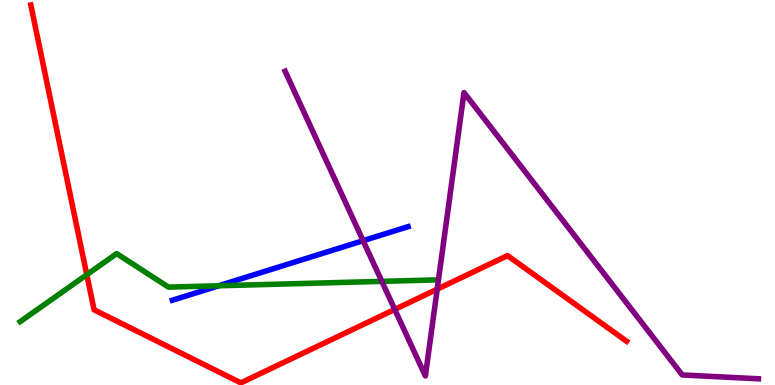[{'lines': ['blue', 'red'], 'intersections': []}, {'lines': ['green', 'red'], 'intersections': [{'x': 1.12, 'y': 2.87}]}, {'lines': ['purple', 'red'], 'intersections': [{'x': 5.09, 'y': 1.96}, {'x': 5.64, 'y': 2.49}]}, {'lines': ['blue', 'green'], 'intersections': [{'x': 2.82, 'y': 2.58}]}, {'lines': ['blue', 'purple'], 'intersections': [{'x': 4.69, 'y': 3.75}]}, {'lines': ['green', 'purple'], 'intersections': [{'x': 4.93, 'y': 2.69}]}]